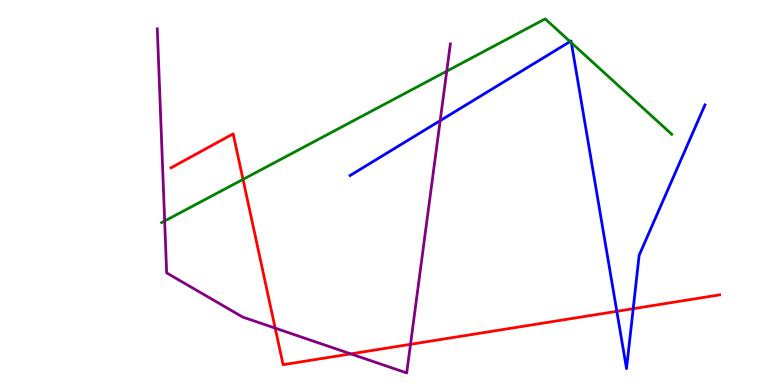[{'lines': ['blue', 'red'], 'intersections': [{'x': 7.96, 'y': 1.91}, {'x': 8.17, 'y': 1.98}]}, {'lines': ['green', 'red'], 'intersections': [{'x': 3.14, 'y': 5.34}]}, {'lines': ['purple', 'red'], 'intersections': [{'x': 3.55, 'y': 1.48}, {'x': 4.53, 'y': 0.808}, {'x': 5.3, 'y': 1.06}]}, {'lines': ['blue', 'green'], 'intersections': [{'x': 7.36, 'y': 8.92}, {'x': 7.37, 'y': 8.89}]}, {'lines': ['blue', 'purple'], 'intersections': [{'x': 5.68, 'y': 6.87}]}, {'lines': ['green', 'purple'], 'intersections': [{'x': 2.12, 'y': 4.26}, {'x': 5.76, 'y': 8.15}]}]